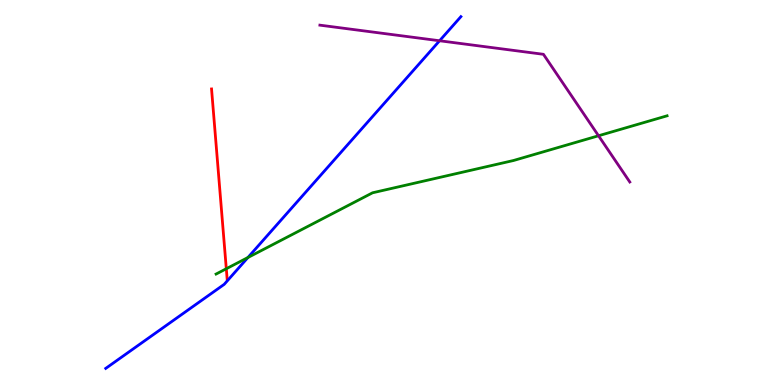[{'lines': ['blue', 'red'], 'intersections': []}, {'lines': ['green', 'red'], 'intersections': [{'x': 2.92, 'y': 3.02}]}, {'lines': ['purple', 'red'], 'intersections': []}, {'lines': ['blue', 'green'], 'intersections': [{'x': 3.2, 'y': 3.31}]}, {'lines': ['blue', 'purple'], 'intersections': [{'x': 5.67, 'y': 8.94}]}, {'lines': ['green', 'purple'], 'intersections': [{'x': 7.72, 'y': 6.47}]}]